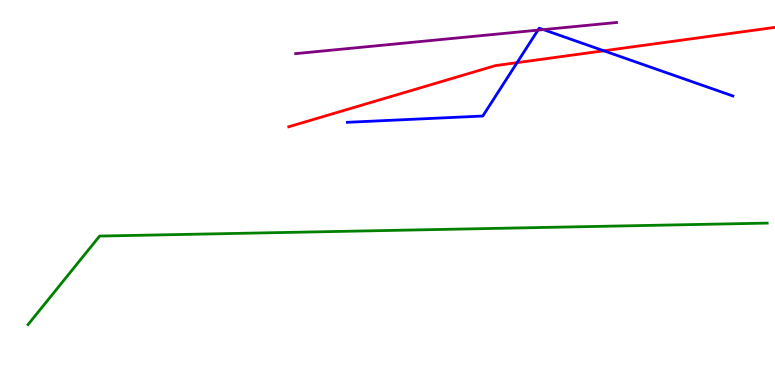[{'lines': ['blue', 'red'], 'intersections': [{'x': 6.67, 'y': 8.37}, {'x': 7.79, 'y': 8.68}]}, {'lines': ['green', 'red'], 'intersections': []}, {'lines': ['purple', 'red'], 'intersections': []}, {'lines': ['blue', 'green'], 'intersections': []}, {'lines': ['blue', 'purple'], 'intersections': [{'x': 6.94, 'y': 9.22}, {'x': 7.01, 'y': 9.23}]}, {'lines': ['green', 'purple'], 'intersections': []}]